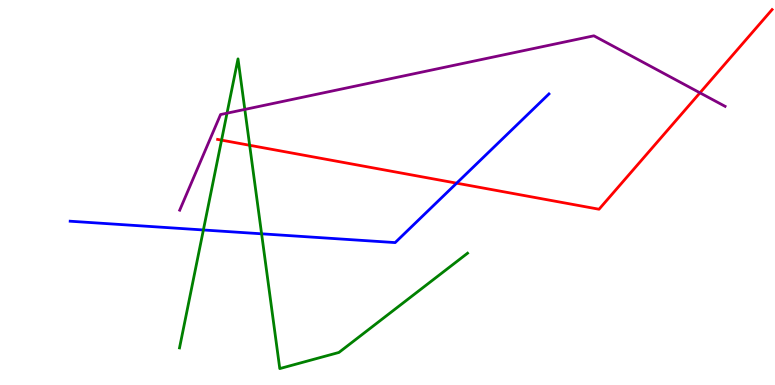[{'lines': ['blue', 'red'], 'intersections': [{'x': 5.89, 'y': 5.24}]}, {'lines': ['green', 'red'], 'intersections': [{'x': 2.86, 'y': 6.36}, {'x': 3.22, 'y': 6.23}]}, {'lines': ['purple', 'red'], 'intersections': [{'x': 9.03, 'y': 7.59}]}, {'lines': ['blue', 'green'], 'intersections': [{'x': 2.62, 'y': 4.03}, {'x': 3.38, 'y': 3.93}]}, {'lines': ['blue', 'purple'], 'intersections': []}, {'lines': ['green', 'purple'], 'intersections': [{'x': 2.93, 'y': 7.06}, {'x': 3.16, 'y': 7.16}]}]